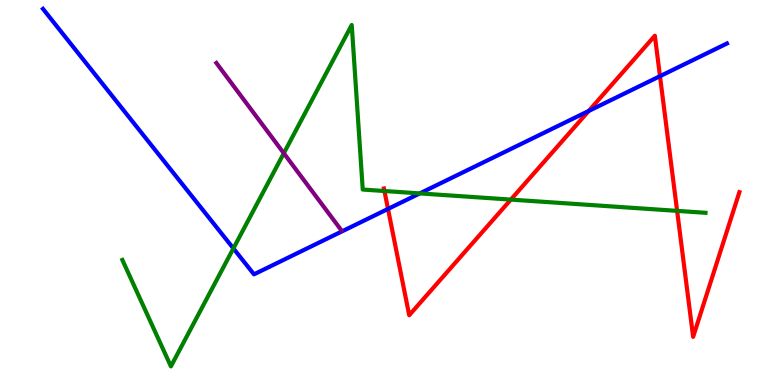[{'lines': ['blue', 'red'], 'intersections': [{'x': 5.01, 'y': 4.57}, {'x': 7.6, 'y': 7.12}, {'x': 8.52, 'y': 8.02}]}, {'lines': ['green', 'red'], 'intersections': [{'x': 4.96, 'y': 5.04}, {'x': 6.59, 'y': 4.82}, {'x': 8.74, 'y': 4.52}]}, {'lines': ['purple', 'red'], 'intersections': []}, {'lines': ['blue', 'green'], 'intersections': [{'x': 3.01, 'y': 3.55}, {'x': 5.42, 'y': 4.98}]}, {'lines': ['blue', 'purple'], 'intersections': []}, {'lines': ['green', 'purple'], 'intersections': [{'x': 3.66, 'y': 6.02}]}]